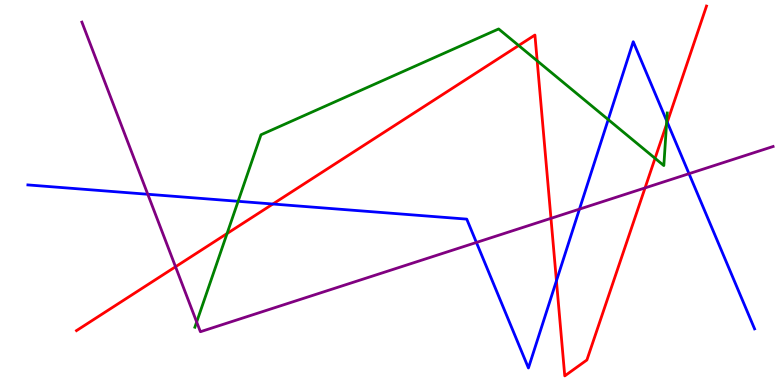[{'lines': ['blue', 'red'], 'intersections': [{'x': 3.52, 'y': 4.7}, {'x': 7.18, 'y': 2.71}, {'x': 8.61, 'y': 6.83}]}, {'lines': ['green', 'red'], 'intersections': [{'x': 2.93, 'y': 3.93}, {'x': 6.69, 'y': 8.82}, {'x': 6.93, 'y': 8.42}, {'x': 8.45, 'y': 5.89}, {'x': 8.6, 'y': 6.77}]}, {'lines': ['purple', 'red'], 'intersections': [{'x': 2.26, 'y': 3.07}, {'x': 7.11, 'y': 4.33}, {'x': 8.32, 'y': 5.12}]}, {'lines': ['blue', 'green'], 'intersections': [{'x': 3.07, 'y': 4.77}, {'x': 7.85, 'y': 6.89}, {'x': 8.6, 'y': 6.86}]}, {'lines': ['blue', 'purple'], 'intersections': [{'x': 1.91, 'y': 4.95}, {'x': 6.15, 'y': 3.7}, {'x': 7.48, 'y': 4.57}, {'x': 8.89, 'y': 5.49}]}, {'lines': ['green', 'purple'], 'intersections': [{'x': 2.54, 'y': 1.64}]}]